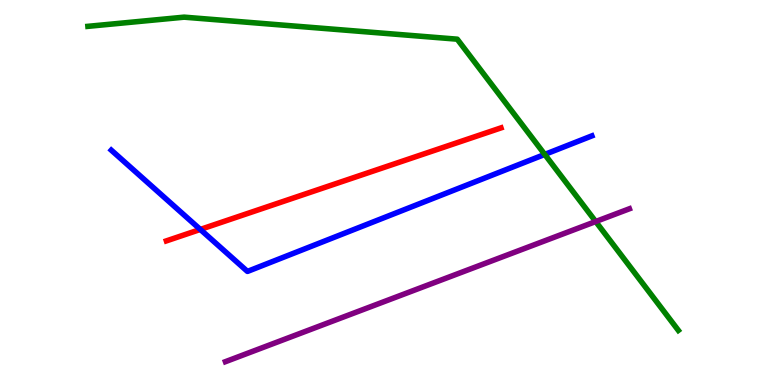[{'lines': ['blue', 'red'], 'intersections': [{'x': 2.58, 'y': 4.04}]}, {'lines': ['green', 'red'], 'intersections': []}, {'lines': ['purple', 'red'], 'intersections': []}, {'lines': ['blue', 'green'], 'intersections': [{'x': 7.03, 'y': 5.99}]}, {'lines': ['blue', 'purple'], 'intersections': []}, {'lines': ['green', 'purple'], 'intersections': [{'x': 7.69, 'y': 4.25}]}]